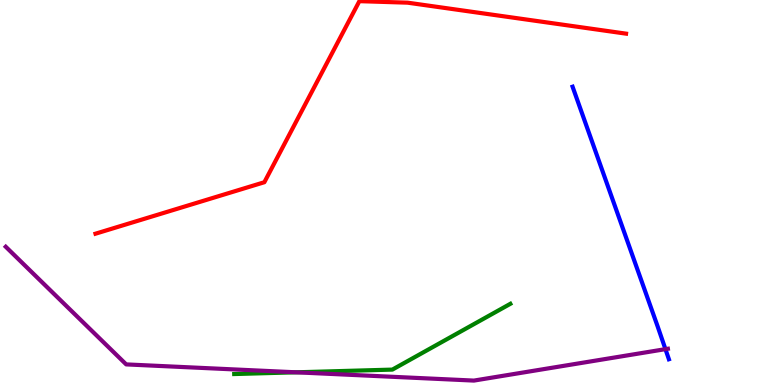[{'lines': ['blue', 'red'], 'intersections': []}, {'lines': ['green', 'red'], 'intersections': []}, {'lines': ['purple', 'red'], 'intersections': []}, {'lines': ['blue', 'green'], 'intersections': []}, {'lines': ['blue', 'purple'], 'intersections': [{'x': 8.59, 'y': 0.931}]}, {'lines': ['green', 'purple'], 'intersections': [{'x': 3.82, 'y': 0.33}]}]